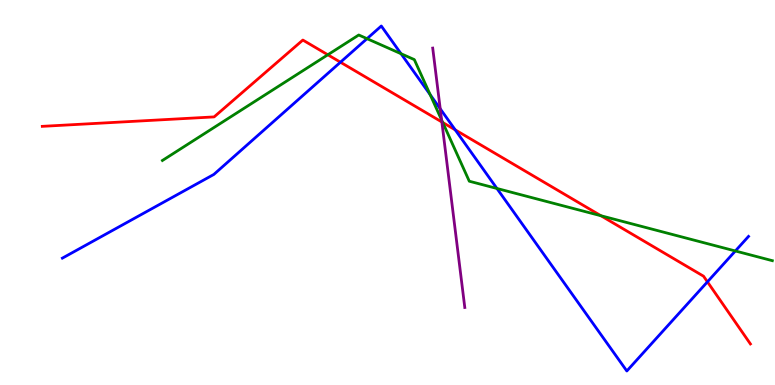[{'lines': ['blue', 'red'], 'intersections': [{'x': 4.39, 'y': 8.38}, {'x': 5.87, 'y': 6.63}, {'x': 9.13, 'y': 2.68}]}, {'lines': ['green', 'red'], 'intersections': [{'x': 4.23, 'y': 8.58}, {'x': 5.71, 'y': 6.82}, {'x': 7.75, 'y': 4.4}]}, {'lines': ['purple', 'red'], 'intersections': [{'x': 5.7, 'y': 6.83}]}, {'lines': ['blue', 'green'], 'intersections': [{'x': 4.74, 'y': 9.0}, {'x': 5.17, 'y': 8.6}, {'x': 5.55, 'y': 7.54}, {'x': 6.41, 'y': 5.1}, {'x': 9.49, 'y': 3.48}]}, {'lines': ['blue', 'purple'], 'intersections': [{'x': 5.68, 'y': 7.17}]}, {'lines': ['green', 'purple'], 'intersections': [{'x': 5.7, 'y': 6.88}]}]